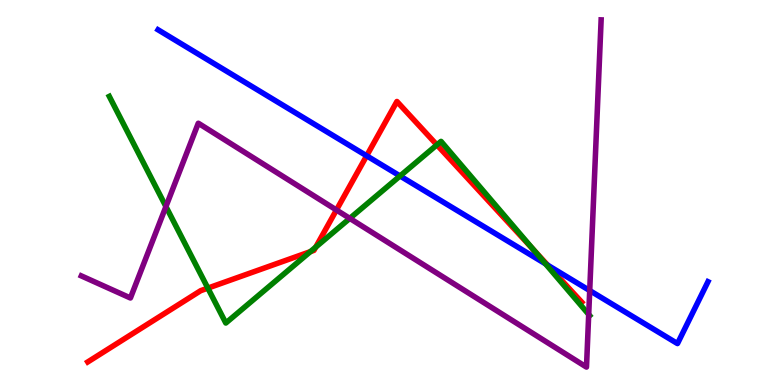[{'lines': ['blue', 'red'], 'intersections': [{'x': 4.73, 'y': 5.95}, {'x': 7.07, 'y': 3.11}]}, {'lines': ['green', 'red'], 'intersections': [{'x': 2.68, 'y': 2.52}, {'x': 4.01, 'y': 3.46}, {'x': 4.07, 'y': 3.58}, {'x': 5.64, 'y': 6.24}, {'x': 6.89, 'y': 3.5}]}, {'lines': ['purple', 'red'], 'intersections': [{'x': 4.34, 'y': 4.55}]}, {'lines': ['blue', 'green'], 'intersections': [{'x': 5.16, 'y': 5.43}, {'x': 7.04, 'y': 3.15}]}, {'lines': ['blue', 'purple'], 'intersections': [{'x': 7.61, 'y': 2.45}]}, {'lines': ['green', 'purple'], 'intersections': [{'x': 2.14, 'y': 4.63}, {'x': 4.51, 'y': 4.33}, {'x': 7.6, 'y': 1.83}]}]